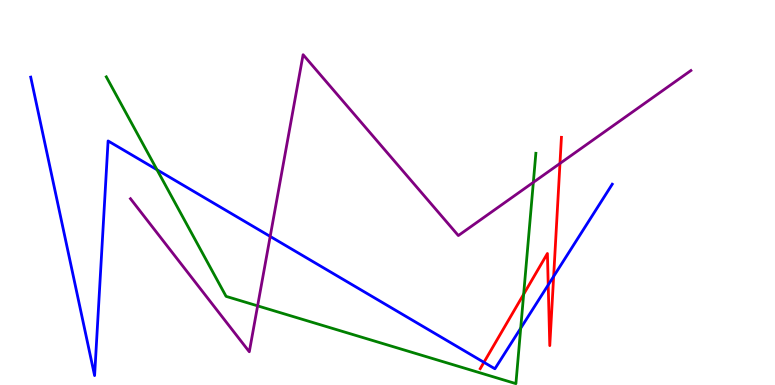[{'lines': ['blue', 'red'], 'intersections': [{'x': 6.24, 'y': 0.589}, {'x': 7.07, 'y': 2.6}, {'x': 7.14, 'y': 2.82}]}, {'lines': ['green', 'red'], 'intersections': [{'x': 6.76, 'y': 2.36}]}, {'lines': ['purple', 'red'], 'intersections': [{'x': 7.23, 'y': 5.75}]}, {'lines': ['blue', 'green'], 'intersections': [{'x': 2.03, 'y': 5.59}, {'x': 6.72, 'y': 1.48}]}, {'lines': ['blue', 'purple'], 'intersections': [{'x': 3.49, 'y': 3.86}]}, {'lines': ['green', 'purple'], 'intersections': [{'x': 3.32, 'y': 2.06}, {'x': 6.88, 'y': 5.26}]}]